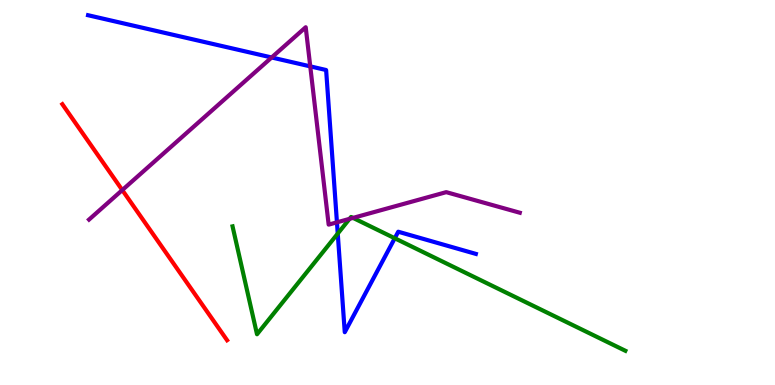[{'lines': ['blue', 'red'], 'intersections': []}, {'lines': ['green', 'red'], 'intersections': []}, {'lines': ['purple', 'red'], 'intersections': [{'x': 1.58, 'y': 5.06}]}, {'lines': ['blue', 'green'], 'intersections': [{'x': 4.36, 'y': 3.93}, {'x': 5.09, 'y': 3.81}]}, {'lines': ['blue', 'purple'], 'intersections': [{'x': 3.51, 'y': 8.51}, {'x': 4.0, 'y': 8.28}, {'x': 4.35, 'y': 4.23}]}, {'lines': ['green', 'purple'], 'intersections': [{'x': 4.51, 'y': 4.32}, {'x': 4.56, 'y': 4.34}]}]